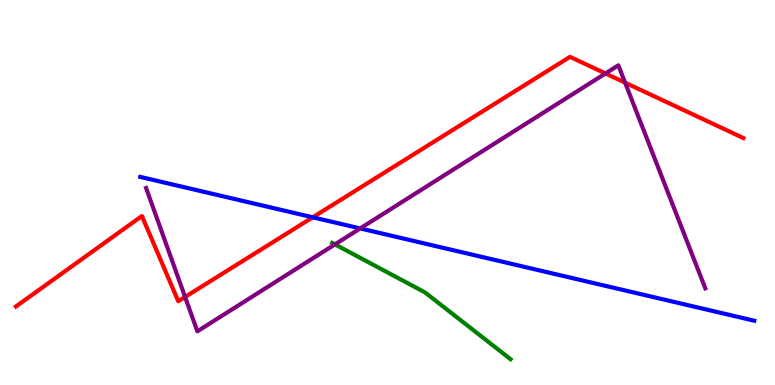[{'lines': ['blue', 'red'], 'intersections': [{'x': 4.04, 'y': 4.36}]}, {'lines': ['green', 'red'], 'intersections': []}, {'lines': ['purple', 'red'], 'intersections': [{'x': 2.39, 'y': 2.29}, {'x': 7.81, 'y': 8.09}, {'x': 8.07, 'y': 7.85}]}, {'lines': ['blue', 'green'], 'intersections': []}, {'lines': ['blue', 'purple'], 'intersections': [{'x': 4.65, 'y': 4.07}]}, {'lines': ['green', 'purple'], 'intersections': [{'x': 4.32, 'y': 3.65}]}]